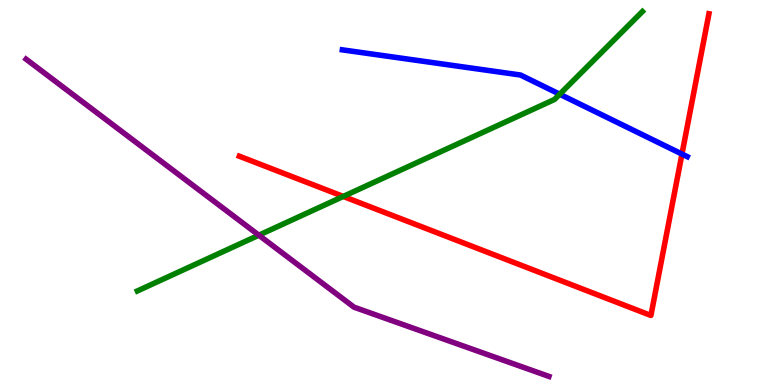[{'lines': ['blue', 'red'], 'intersections': [{'x': 8.8, 'y': 6.0}]}, {'lines': ['green', 'red'], 'intersections': [{'x': 4.43, 'y': 4.9}]}, {'lines': ['purple', 'red'], 'intersections': []}, {'lines': ['blue', 'green'], 'intersections': [{'x': 7.22, 'y': 7.55}]}, {'lines': ['blue', 'purple'], 'intersections': []}, {'lines': ['green', 'purple'], 'intersections': [{'x': 3.34, 'y': 3.89}]}]